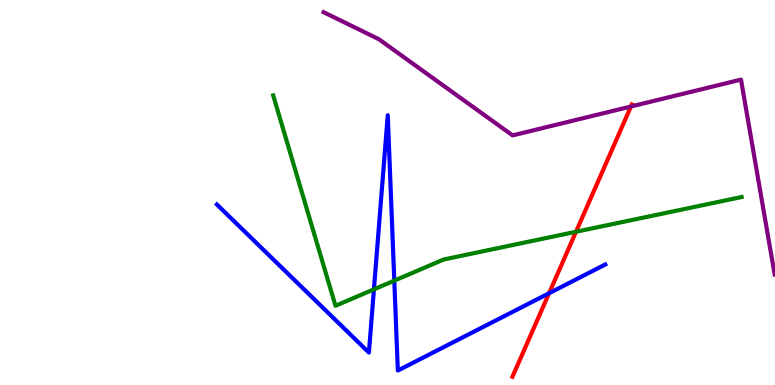[{'lines': ['blue', 'red'], 'intersections': [{'x': 7.08, 'y': 2.38}]}, {'lines': ['green', 'red'], 'intersections': [{'x': 7.43, 'y': 3.98}]}, {'lines': ['purple', 'red'], 'intersections': [{'x': 8.14, 'y': 7.23}]}, {'lines': ['blue', 'green'], 'intersections': [{'x': 4.82, 'y': 2.48}, {'x': 5.09, 'y': 2.71}]}, {'lines': ['blue', 'purple'], 'intersections': []}, {'lines': ['green', 'purple'], 'intersections': []}]